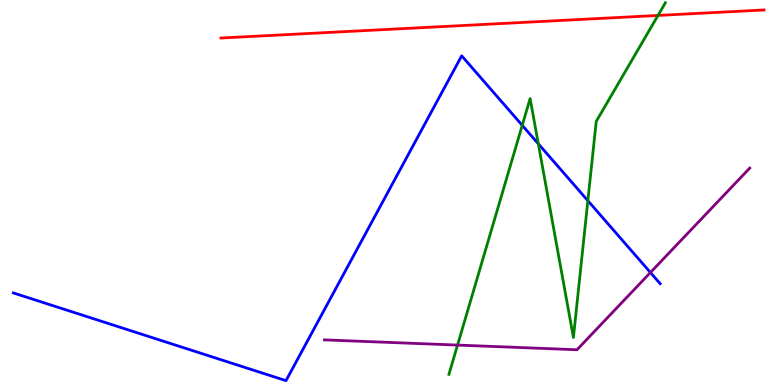[{'lines': ['blue', 'red'], 'intersections': []}, {'lines': ['green', 'red'], 'intersections': [{'x': 8.49, 'y': 9.6}]}, {'lines': ['purple', 'red'], 'intersections': []}, {'lines': ['blue', 'green'], 'intersections': [{'x': 6.74, 'y': 6.74}, {'x': 6.95, 'y': 6.26}, {'x': 7.59, 'y': 4.79}]}, {'lines': ['blue', 'purple'], 'intersections': [{'x': 8.39, 'y': 2.92}]}, {'lines': ['green', 'purple'], 'intersections': [{'x': 5.9, 'y': 1.04}]}]